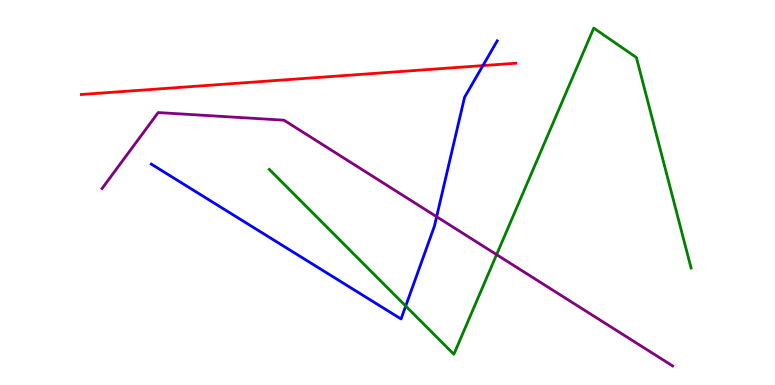[{'lines': ['blue', 'red'], 'intersections': [{'x': 6.23, 'y': 8.3}]}, {'lines': ['green', 'red'], 'intersections': []}, {'lines': ['purple', 'red'], 'intersections': []}, {'lines': ['blue', 'green'], 'intersections': [{'x': 5.23, 'y': 2.05}]}, {'lines': ['blue', 'purple'], 'intersections': [{'x': 5.63, 'y': 4.37}]}, {'lines': ['green', 'purple'], 'intersections': [{'x': 6.41, 'y': 3.39}]}]